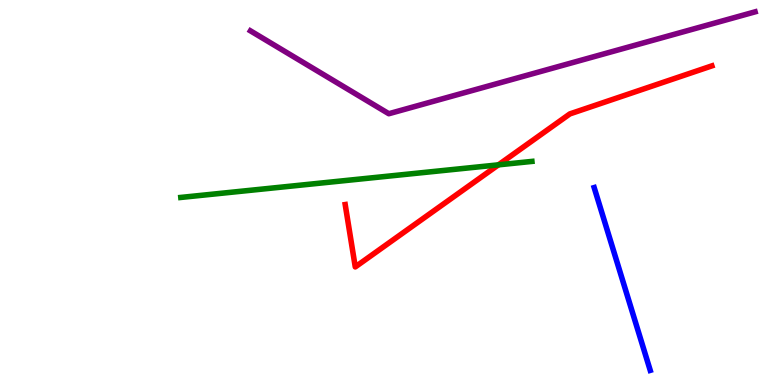[{'lines': ['blue', 'red'], 'intersections': []}, {'lines': ['green', 'red'], 'intersections': [{'x': 6.43, 'y': 5.72}]}, {'lines': ['purple', 'red'], 'intersections': []}, {'lines': ['blue', 'green'], 'intersections': []}, {'lines': ['blue', 'purple'], 'intersections': []}, {'lines': ['green', 'purple'], 'intersections': []}]